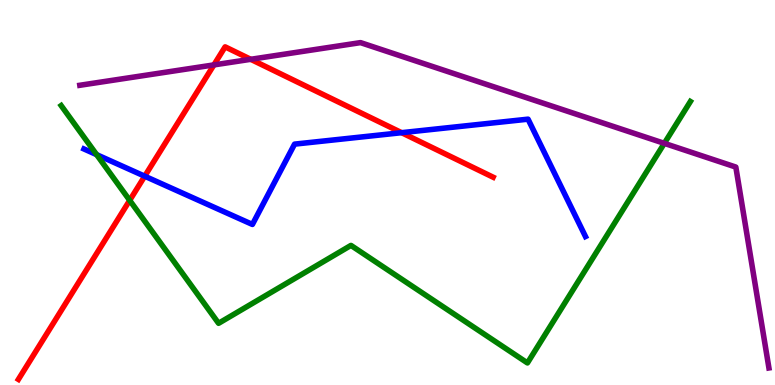[{'lines': ['blue', 'red'], 'intersections': [{'x': 1.87, 'y': 5.42}, {'x': 5.18, 'y': 6.55}]}, {'lines': ['green', 'red'], 'intersections': [{'x': 1.67, 'y': 4.8}]}, {'lines': ['purple', 'red'], 'intersections': [{'x': 2.76, 'y': 8.31}, {'x': 3.24, 'y': 8.46}]}, {'lines': ['blue', 'green'], 'intersections': [{'x': 1.25, 'y': 5.98}]}, {'lines': ['blue', 'purple'], 'intersections': []}, {'lines': ['green', 'purple'], 'intersections': [{'x': 8.57, 'y': 6.28}]}]